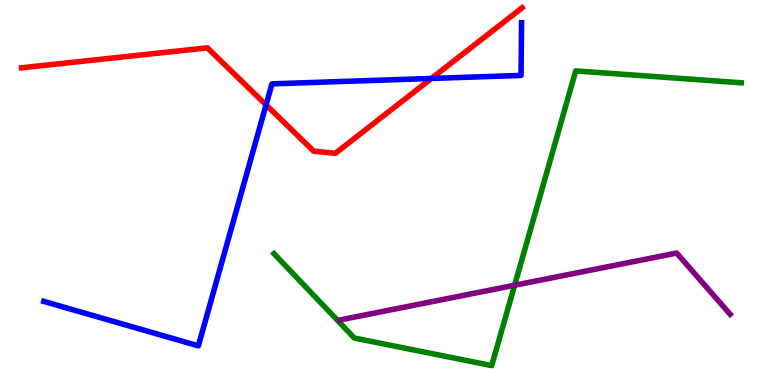[{'lines': ['blue', 'red'], 'intersections': [{'x': 3.43, 'y': 7.28}, {'x': 5.57, 'y': 7.96}]}, {'lines': ['green', 'red'], 'intersections': []}, {'lines': ['purple', 'red'], 'intersections': []}, {'lines': ['blue', 'green'], 'intersections': []}, {'lines': ['blue', 'purple'], 'intersections': []}, {'lines': ['green', 'purple'], 'intersections': [{'x': 6.64, 'y': 2.59}]}]